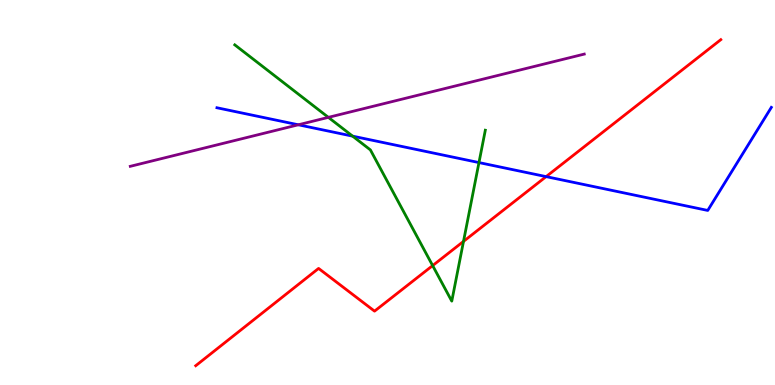[{'lines': ['blue', 'red'], 'intersections': [{'x': 7.05, 'y': 5.41}]}, {'lines': ['green', 'red'], 'intersections': [{'x': 5.58, 'y': 3.1}, {'x': 5.98, 'y': 3.73}]}, {'lines': ['purple', 'red'], 'intersections': []}, {'lines': ['blue', 'green'], 'intersections': [{'x': 4.55, 'y': 6.46}, {'x': 6.18, 'y': 5.78}]}, {'lines': ['blue', 'purple'], 'intersections': [{'x': 3.85, 'y': 6.76}]}, {'lines': ['green', 'purple'], 'intersections': [{'x': 4.24, 'y': 6.95}]}]